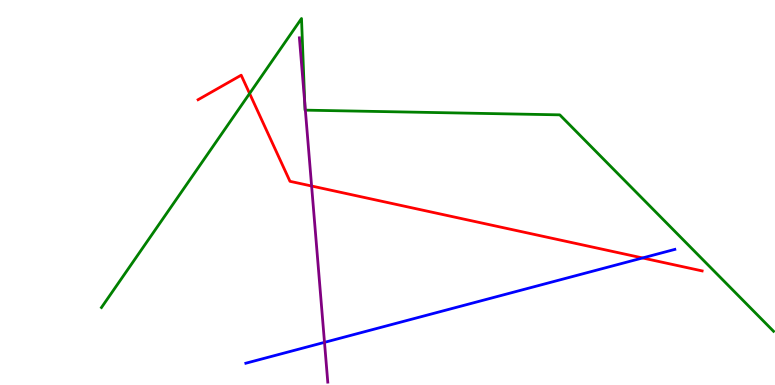[{'lines': ['blue', 'red'], 'intersections': [{'x': 8.29, 'y': 3.3}]}, {'lines': ['green', 'red'], 'intersections': [{'x': 3.22, 'y': 7.57}]}, {'lines': ['purple', 'red'], 'intersections': [{'x': 4.02, 'y': 5.17}]}, {'lines': ['blue', 'green'], 'intersections': []}, {'lines': ['blue', 'purple'], 'intersections': [{'x': 4.19, 'y': 1.11}]}, {'lines': ['green', 'purple'], 'intersections': [{'x': 3.93, 'y': 7.33}, {'x': 3.94, 'y': 7.14}]}]